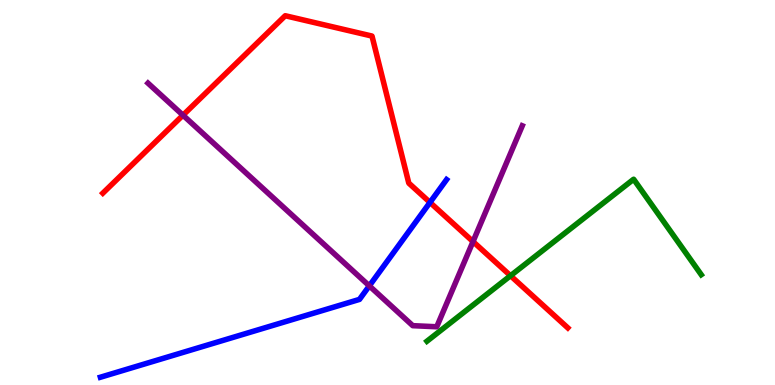[{'lines': ['blue', 'red'], 'intersections': [{'x': 5.55, 'y': 4.74}]}, {'lines': ['green', 'red'], 'intersections': [{'x': 6.59, 'y': 2.84}]}, {'lines': ['purple', 'red'], 'intersections': [{'x': 2.36, 'y': 7.01}, {'x': 6.1, 'y': 3.73}]}, {'lines': ['blue', 'green'], 'intersections': []}, {'lines': ['blue', 'purple'], 'intersections': [{'x': 4.77, 'y': 2.57}]}, {'lines': ['green', 'purple'], 'intersections': []}]